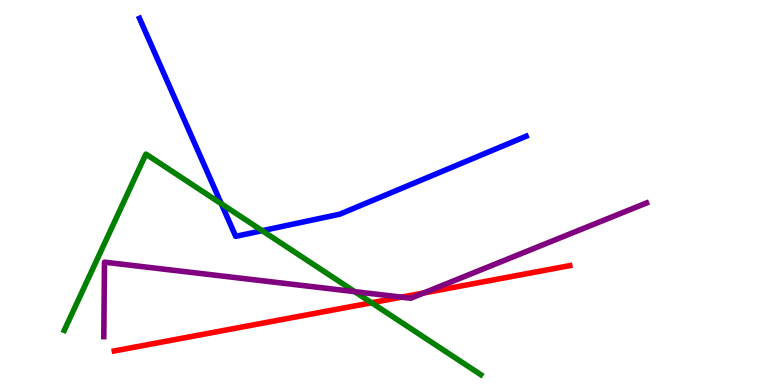[{'lines': ['blue', 'red'], 'intersections': []}, {'lines': ['green', 'red'], 'intersections': [{'x': 4.79, 'y': 2.14}]}, {'lines': ['purple', 'red'], 'intersections': [{'x': 5.18, 'y': 2.28}, {'x': 5.47, 'y': 2.39}]}, {'lines': ['blue', 'green'], 'intersections': [{'x': 2.86, 'y': 4.71}, {'x': 3.38, 'y': 4.01}]}, {'lines': ['blue', 'purple'], 'intersections': []}, {'lines': ['green', 'purple'], 'intersections': [{'x': 4.58, 'y': 2.42}]}]